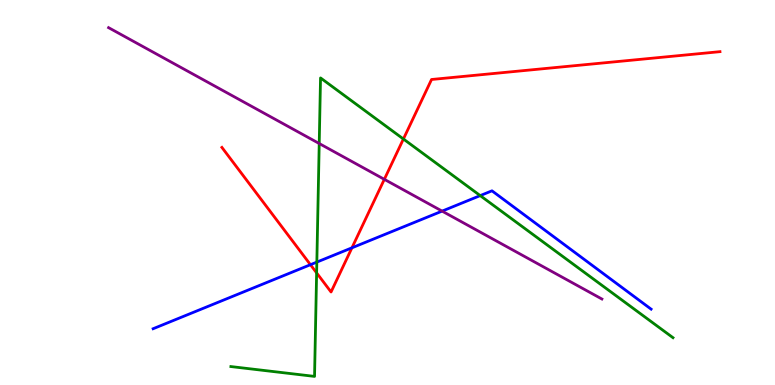[{'lines': ['blue', 'red'], 'intersections': [{'x': 4.01, 'y': 3.12}, {'x': 4.54, 'y': 3.56}]}, {'lines': ['green', 'red'], 'intersections': [{'x': 4.09, 'y': 2.91}, {'x': 5.21, 'y': 6.39}]}, {'lines': ['purple', 'red'], 'intersections': [{'x': 4.96, 'y': 5.34}]}, {'lines': ['blue', 'green'], 'intersections': [{'x': 4.09, 'y': 3.19}, {'x': 6.2, 'y': 4.92}]}, {'lines': ['blue', 'purple'], 'intersections': [{'x': 5.7, 'y': 4.52}]}, {'lines': ['green', 'purple'], 'intersections': [{'x': 4.12, 'y': 6.27}]}]